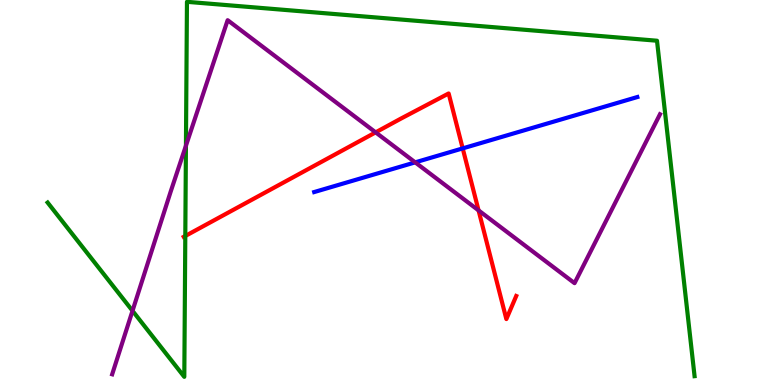[{'lines': ['blue', 'red'], 'intersections': [{'x': 5.97, 'y': 6.15}]}, {'lines': ['green', 'red'], 'intersections': [{'x': 2.39, 'y': 3.87}]}, {'lines': ['purple', 'red'], 'intersections': [{'x': 4.85, 'y': 6.56}, {'x': 6.18, 'y': 4.54}]}, {'lines': ['blue', 'green'], 'intersections': []}, {'lines': ['blue', 'purple'], 'intersections': [{'x': 5.36, 'y': 5.78}]}, {'lines': ['green', 'purple'], 'intersections': [{'x': 1.71, 'y': 1.93}, {'x': 2.4, 'y': 6.22}]}]